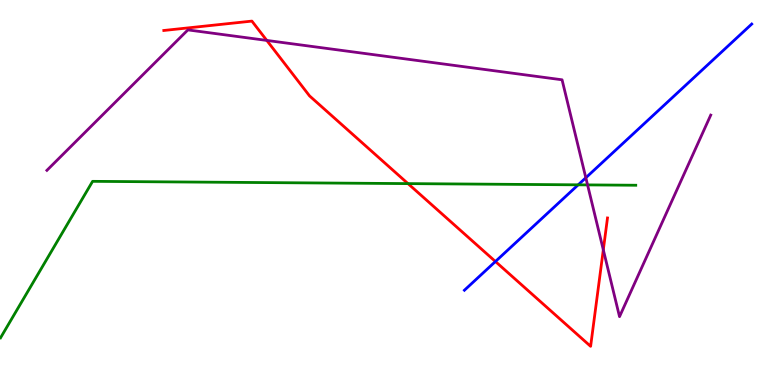[{'lines': ['blue', 'red'], 'intersections': [{'x': 6.39, 'y': 3.21}]}, {'lines': ['green', 'red'], 'intersections': [{'x': 5.26, 'y': 5.23}]}, {'lines': ['purple', 'red'], 'intersections': [{'x': 3.44, 'y': 8.95}, {'x': 7.78, 'y': 3.51}]}, {'lines': ['blue', 'green'], 'intersections': [{'x': 7.46, 'y': 5.2}]}, {'lines': ['blue', 'purple'], 'intersections': [{'x': 7.56, 'y': 5.38}]}, {'lines': ['green', 'purple'], 'intersections': [{'x': 7.58, 'y': 5.2}]}]